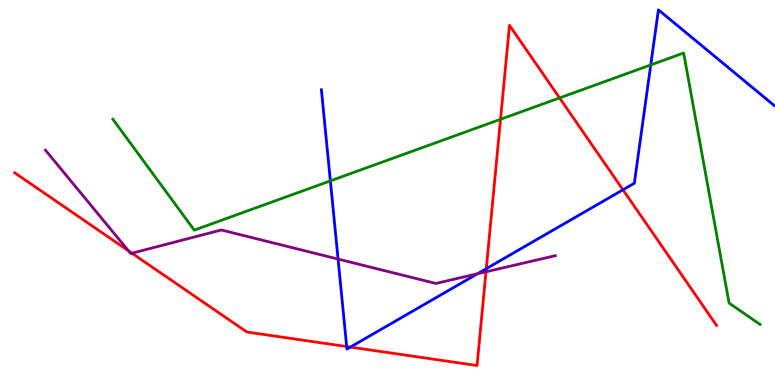[{'lines': ['blue', 'red'], 'intersections': [{'x': 4.47, 'y': 0.999}, {'x': 4.52, 'y': 0.985}, {'x': 6.27, 'y': 3.02}, {'x': 8.04, 'y': 5.07}]}, {'lines': ['green', 'red'], 'intersections': [{'x': 6.46, 'y': 6.9}, {'x': 7.22, 'y': 7.46}]}, {'lines': ['purple', 'red'], 'intersections': [{'x': 1.66, 'y': 3.49}, {'x': 1.7, 'y': 3.42}, {'x': 6.27, 'y': 2.94}]}, {'lines': ['blue', 'green'], 'intersections': [{'x': 4.26, 'y': 5.3}, {'x': 8.4, 'y': 8.31}]}, {'lines': ['blue', 'purple'], 'intersections': [{'x': 4.36, 'y': 3.27}, {'x': 6.16, 'y': 2.89}]}, {'lines': ['green', 'purple'], 'intersections': []}]